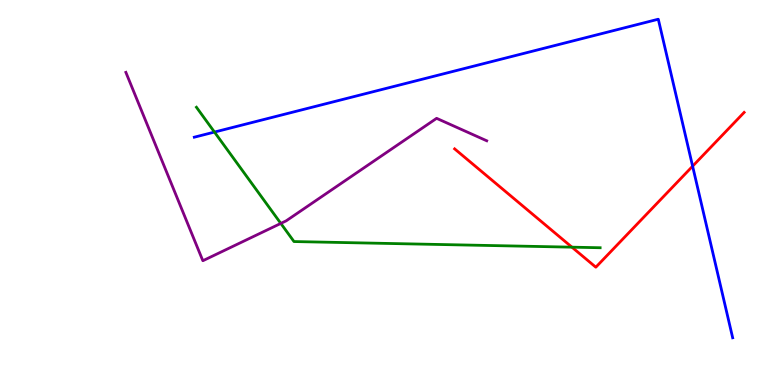[{'lines': ['blue', 'red'], 'intersections': [{'x': 8.94, 'y': 5.68}]}, {'lines': ['green', 'red'], 'intersections': [{'x': 7.38, 'y': 3.58}]}, {'lines': ['purple', 'red'], 'intersections': []}, {'lines': ['blue', 'green'], 'intersections': [{'x': 2.77, 'y': 6.57}]}, {'lines': ['blue', 'purple'], 'intersections': []}, {'lines': ['green', 'purple'], 'intersections': [{'x': 3.62, 'y': 4.2}]}]